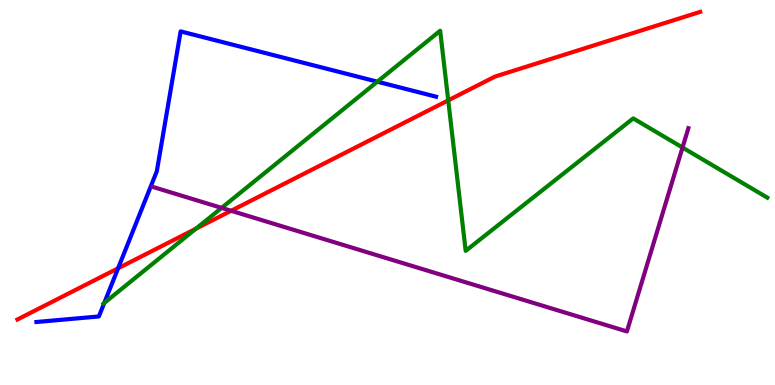[{'lines': ['blue', 'red'], 'intersections': [{'x': 1.52, 'y': 3.03}]}, {'lines': ['green', 'red'], 'intersections': [{'x': 2.53, 'y': 4.06}, {'x': 5.78, 'y': 7.39}]}, {'lines': ['purple', 'red'], 'intersections': [{'x': 2.98, 'y': 4.52}]}, {'lines': ['blue', 'green'], 'intersections': [{'x': 1.35, 'y': 2.13}, {'x': 4.87, 'y': 7.88}]}, {'lines': ['blue', 'purple'], 'intersections': []}, {'lines': ['green', 'purple'], 'intersections': [{'x': 2.86, 'y': 4.6}, {'x': 8.81, 'y': 6.17}]}]